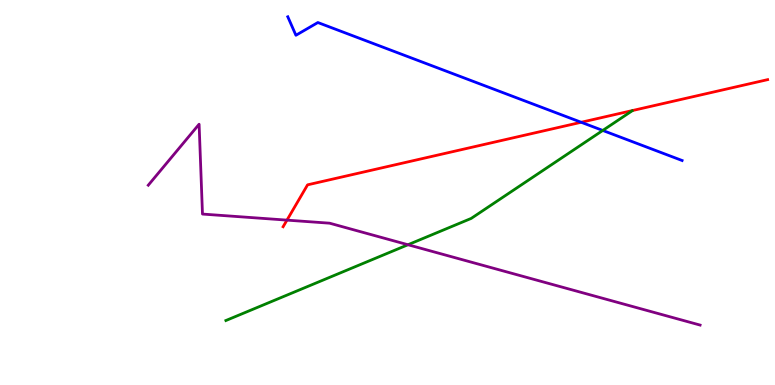[{'lines': ['blue', 'red'], 'intersections': [{'x': 7.5, 'y': 6.82}]}, {'lines': ['green', 'red'], 'intersections': []}, {'lines': ['purple', 'red'], 'intersections': [{'x': 3.7, 'y': 4.28}]}, {'lines': ['blue', 'green'], 'intersections': [{'x': 7.78, 'y': 6.61}]}, {'lines': ['blue', 'purple'], 'intersections': []}, {'lines': ['green', 'purple'], 'intersections': [{'x': 5.26, 'y': 3.64}]}]